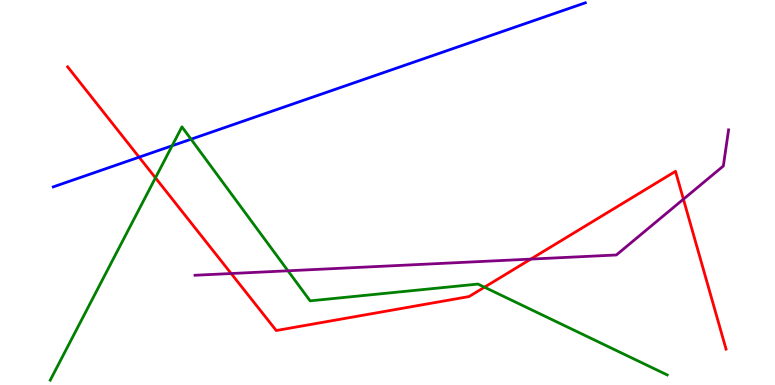[{'lines': ['blue', 'red'], 'intersections': [{'x': 1.8, 'y': 5.92}]}, {'lines': ['green', 'red'], 'intersections': [{'x': 2.01, 'y': 5.38}, {'x': 6.25, 'y': 2.54}]}, {'lines': ['purple', 'red'], 'intersections': [{'x': 2.98, 'y': 2.9}, {'x': 6.85, 'y': 3.27}, {'x': 8.82, 'y': 4.83}]}, {'lines': ['blue', 'green'], 'intersections': [{'x': 2.22, 'y': 6.21}, {'x': 2.47, 'y': 6.38}]}, {'lines': ['blue', 'purple'], 'intersections': []}, {'lines': ['green', 'purple'], 'intersections': [{'x': 3.72, 'y': 2.97}]}]